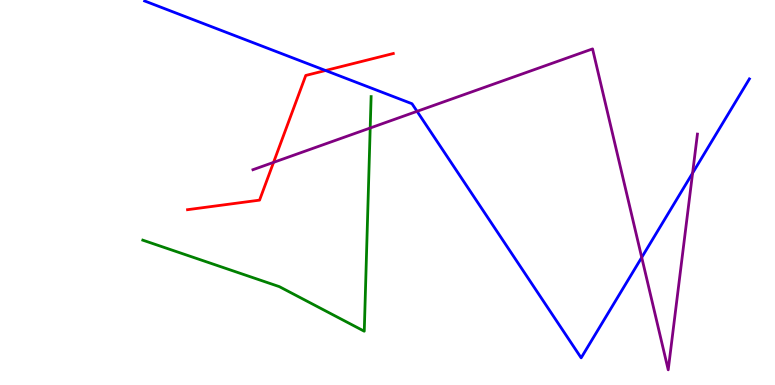[{'lines': ['blue', 'red'], 'intersections': [{'x': 4.2, 'y': 8.17}]}, {'lines': ['green', 'red'], 'intersections': []}, {'lines': ['purple', 'red'], 'intersections': [{'x': 3.53, 'y': 5.78}]}, {'lines': ['blue', 'green'], 'intersections': []}, {'lines': ['blue', 'purple'], 'intersections': [{'x': 5.38, 'y': 7.11}, {'x': 8.28, 'y': 3.31}, {'x': 8.94, 'y': 5.5}]}, {'lines': ['green', 'purple'], 'intersections': [{'x': 4.78, 'y': 6.68}]}]